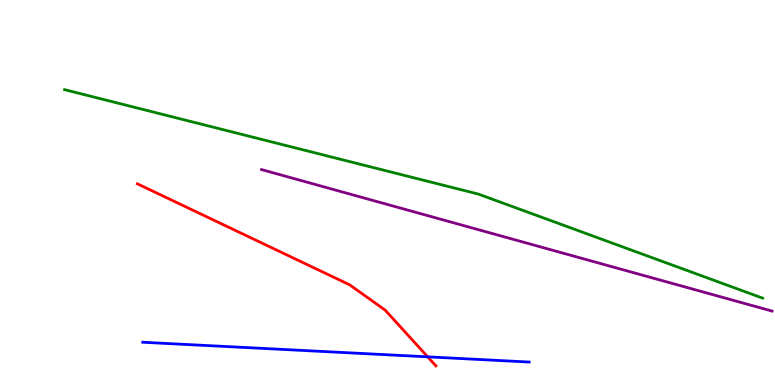[{'lines': ['blue', 'red'], 'intersections': [{'x': 5.52, 'y': 0.731}]}, {'lines': ['green', 'red'], 'intersections': []}, {'lines': ['purple', 'red'], 'intersections': []}, {'lines': ['blue', 'green'], 'intersections': []}, {'lines': ['blue', 'purple'], 'intersections': []}, {'lines': ['green', 'purple'], 'intersections': []}]